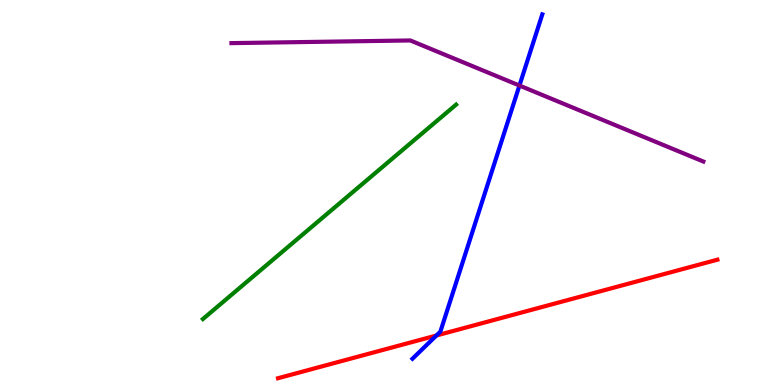[{'lines': ['blue', 'red'], 'intersections': [{'x': 5.63, 'y': 1.29}]}, {'lines': ['green', 'red'], 'intersections': []}, {'lines': ['purple', 'red'], 'intersections': []}, {'lines': ['blue', 'green'], 'intersections': []}, {'lines': ['blue', 'purple'], 'intersections': [{'x': 6.7, 'y': 7.78}]}, {'lines': ['green', 'purple'], 'intersections': []}]